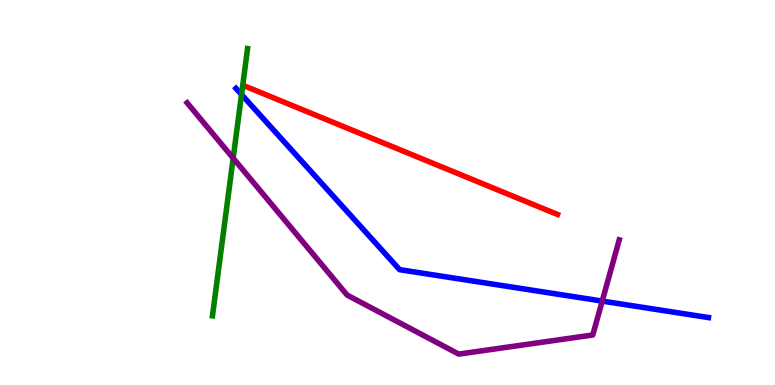[{'lines': ['blue', 'red'], 'intersections': []}, {'lines': ['green', 'red'], 'intersections': []}, {'lines': ['purple', 'red'], 'intersections': []}, {'lines': ['blue', 'green'], 'intersections': [{'x': 3.12, 'y': 7.54}]}, {'lines': ['blue', 'purple'], 'intersections': [{'x': 7.77, 'y': 2.18}]}, {'lines': ['green', 'purple'], 'intersections': [{'x': 3.01, 'y': 5.89}]}]